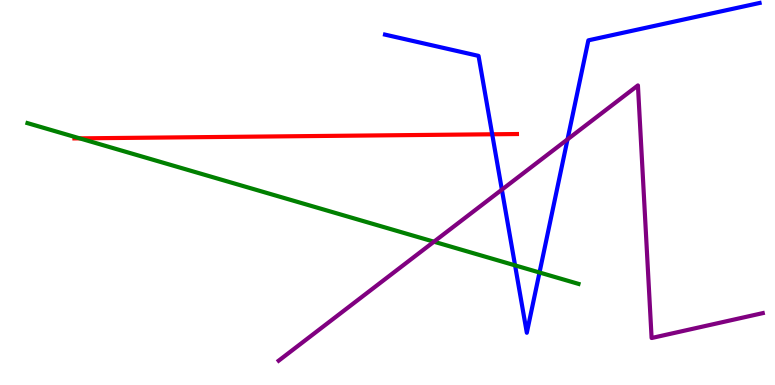[{'lines': ['blue', 'red'], 'intersections': [{'x': 6.35, 'y': 6.51}]}, {'lines': ['green', 'red'], 'intersections': [{'x': 1.03, 'y': 6.41}]}, {'lines': ['purple', 'red'], 'intersections': []}, {'lines': ['blue', 'green'], 'intersections': [{'x': 6.65, 'y': 3.11}, {'x': 6.96, 'y': 2.92}]}, {'lines': ['blue', 'purple'], 'intersections': [{'x': 6.48, 'y': 5.07}, {'x': 7.32, 'y': 6.38}]}, {'lines': ['green', 'purple'], 'intersections': [{'x': 5.6, 'y': 3.72}]}]